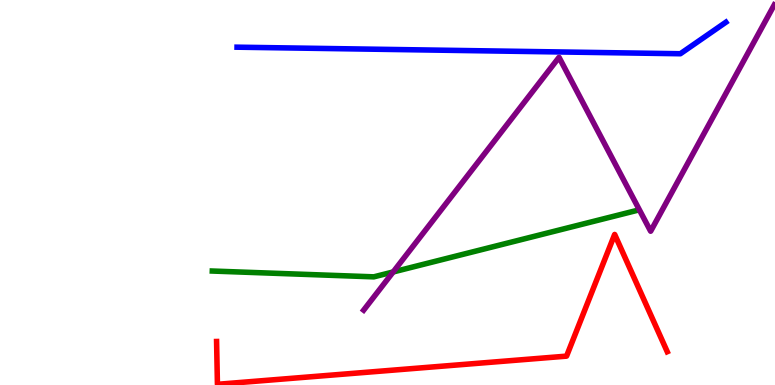[{'lines': ['blue', 'red'], 'intersections': []}, {'lines': ['green', 'red'], 'intersections': []}, {'lines': ['purple', 'red'], 'intersections': []}, {'lines': ['blue', 'green'], 'intersections': []}, {'lines': ['blue', 'purple'], 'intersections': []}, {'lines': ['green', 'purple'], 'intersections': [{'x': 5.07, 'y': 2.94}]}]